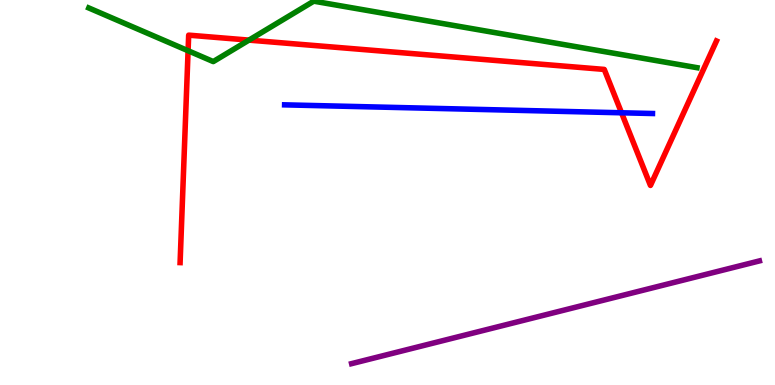[{'lines': ['blue', 'red'], 'intersections': [{'x': 8.02, 'y': 7.07}]}, {'lines': ['green', 'red'], 'intersections': [{'x': 2.43, 'y': 8.68}, {'x': 3.21, 'y': 8.96}]}, {'lines': ['purple', 'red'], 'intersections': []}, {'lines': ['blue', 'green'], 'intersections': []}, {'lines': ['blue', 'purple'], 'intersections': []}, {'lines': ['green', 'purple'], 'intersections': []}]